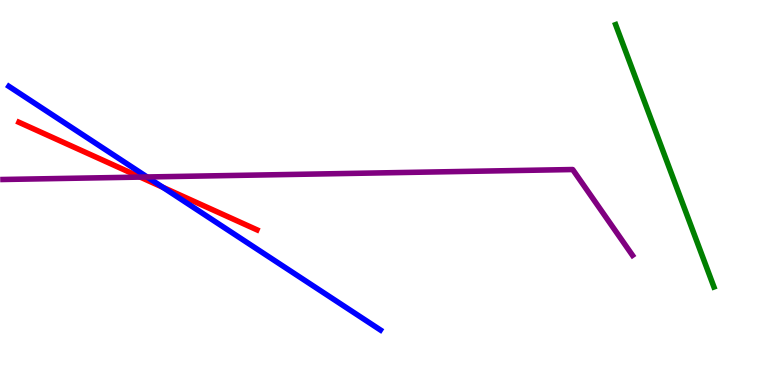[{'lines': ['blue', 'red'], 'intersections': [{'x': 2.1, 'y': 5.14}]}, {'lines': ['green', 'red'], 'intersections': []}, {'lines': ['purple', 'red'], 'intersections': [{'x': 1.81, 'y': 5.4}]}, {'lines': ['blue', 'green'], 'intersections': []}, {'lines': ['blue', 'purple'], 'intersections': [{'x': 1.9, 'y': 5.4}]}, {'lines': ['green', 'purple'], 'intersections': []}]